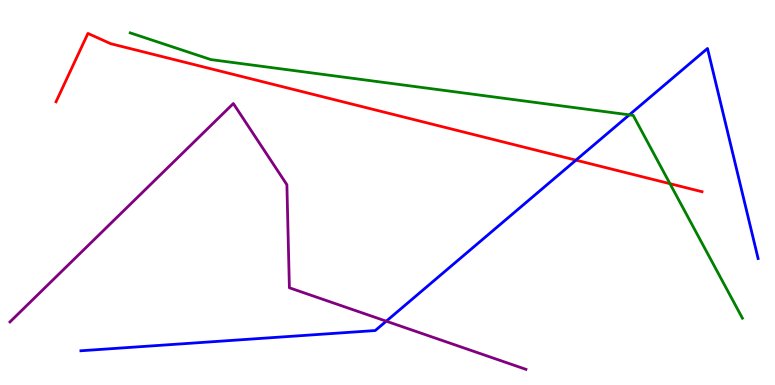[{'lines': ['blue', 'red'], 'intersections': [{'x': 7.43, 'y': 5.84}]}, {'lines': ['green', 'red'], 'intersections': [{'x': 8.64, 'y': 5.23}]}, {'lines': ['purple', 'red'], 'intersections': []}, {'lines': ['blue', 'green'], 'intersections': [{'x': 8.12, 'y': 7.02}]}, {'lines': ['blue', 'purple'], 'intersections': [{'x': 4.98, 'y': 1.66}]}, {'lines': ['green', 'purple'], 'intersections': []}]